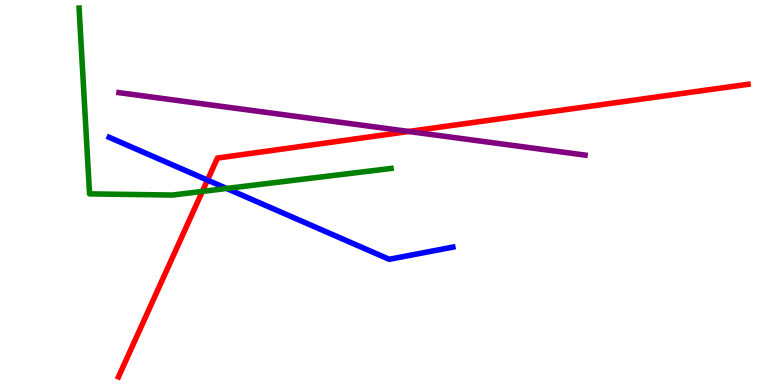[{'lines': ['blue', 'red'], 'intersections': [{'x': 2.68, 'y': 5.32}]}, {'lines': ['green', 'red'], 'intersections': [{'x': 2.61, 'y': 5.03}]}, {'lines': ['purple', 'red'], 'intersections': [{'x': 5.27, 'y': 6.59}]}, {'lines': ['blue', 'green'], 'intersections': [{'x': 2.92, 'y': 5.1}]}, {'lines': ['blue', 'purple'], 'intersections': []}, {'lines': ['green', 'purple'], 'intersections': []}]